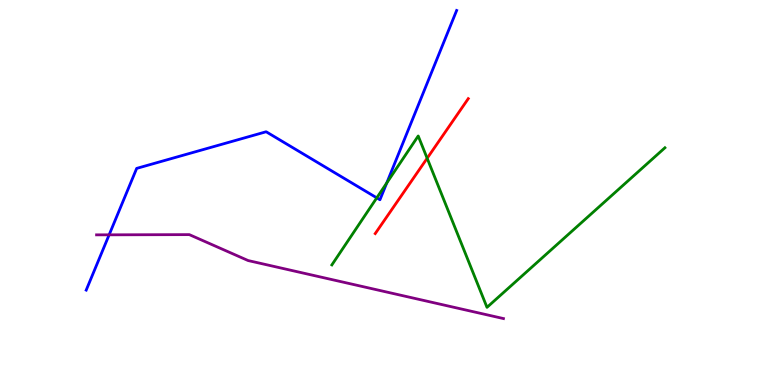[{'lines': ['blue', 'red'], 'intersections': []}, {'lines': ['green', 'red'], 'intersections': [{'x': 5.51, 'y': 5.89}]}, {'lines': ['purple', 'red'], 'intersections': []}, {'lines': ['blue', 'green'], 'intersections': [{'x': 4.86, 'y': 4.86}, {'x': 4.99, 'y': 5.25}]}, {'lines': ['blue', 'purple'], 'intersections': [{'x': 1.41, 'y': 3.9}]}, {'lines': ['green', 'purple'], 'intersections': []}]